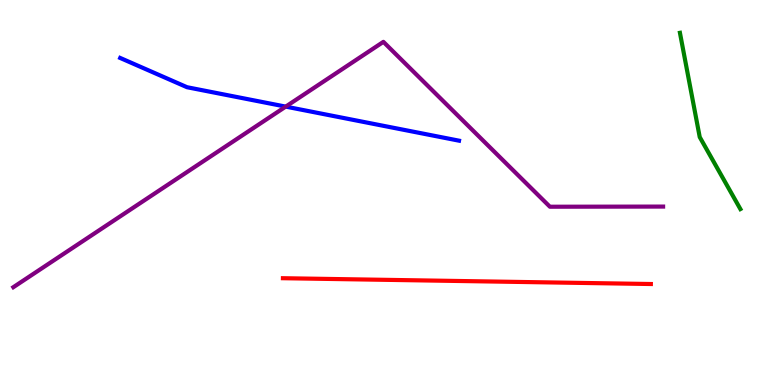[{'lines': ['blue', 'red'], 'intersections': []}, {'lines': ['green', 'red'], 'intersections': []}, {'lines': ['purple', 'red'], 'intersections': []}, {'lines': ['blue', 'green'], 'intersections': []}, {'lines': ['blue', 'purple'], 'intersections': [{'x': 3.69, 'y': 7.23}]}, {'lines': ['green', 'purple'], 'intersections': []}]